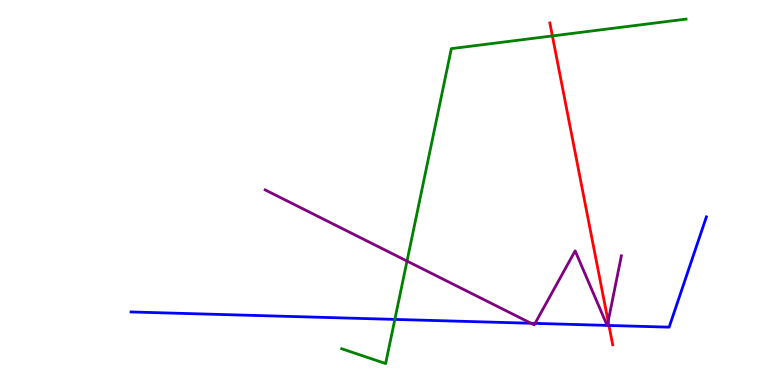[{'lines': ['blue', 'red'], 'intersections': [{'x': 7.86, 'y': 1.55}]}, {'lines': ['green', 'red'], 'intersections': [{'x': 7.13, 'y': 9.07}]}, {'lines': ['purple', 'red'], 'intersections': [{'x': 7.85, 'y': 1.65}]}, {'lines': ['blue', 'green'], 'intersections': [{'x': 5.09, 'y': 1.7}]}, {'lines': ['blue', 'purple'], 'intersections': [{'x': 6.85, 'y': 1.6}, {'x': 6.9, 'y': 1.6}, {'x': 7.83, 'y': 1.55}, {'x': 7.84, 'y': 1.55}]}, {'lines': ['green', 'purple'], 'intersections': [{'x': 5.25, 'y': 3.22}]}]